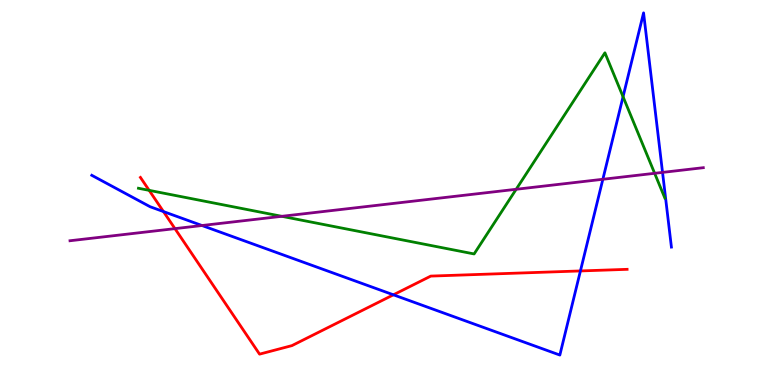[{'lines': ['blue', 'red'], 'intersections': [{'x': 2.11, 'y': 4.5}, {'x': 5.08, 'y': 2.34}, {'x': 7.49, 'y': 2.96}]}, {'lines': ['green', 'red'], 'intersections': [{'x': 1.92, 'y': 5.06}]}, {'lines': ['purple', 'red'], 'intersections': [{'x': 2.26, 'y': 4.06}]}, {'lines': ['blue', 'green'], 'intersections': [{'x': 8.04, 'y': 7.49}]}, {'lines': ['blue', 'purple'], 'intersections': [{'x': 2.61, 'y': 4.14}, {'x': 7.78, 'y': 5.34}, {'x': 8.55, 'y': 5.52}]}, {'lines': ['green', 'purple'], 'intersections': [{'x': 3.64, 'y': 4.38}, {'x': 6.66, 'y': 5.08}, {'x': 8.45, 'y': 5.5}]}]